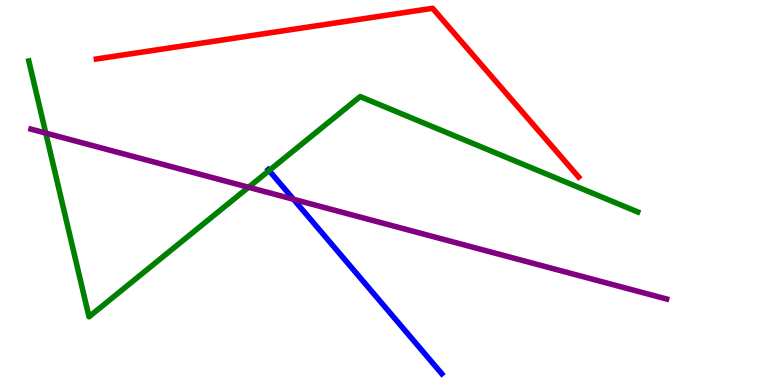[{'lines': ['blue', 'red'], 'intersections': []}, {'lines': ['green', 'red'], 'intersections': []}, {'lines': ['purple', 'red'], 'intersections': []}, {'lines': ['blue', 'green'], 'intersections': [{'x': 3.47, 'y': 5.57}]}, {'lines': ['blue', 'purple'], 'intersections': [{'x': 3.79, 'y': 4.82}]}, {'lines': ['green', 'purple'], 'intersections': [{'x': 0.591, 'y': 6.54}, {'x': 3.21, 'y': 5.14}]}]